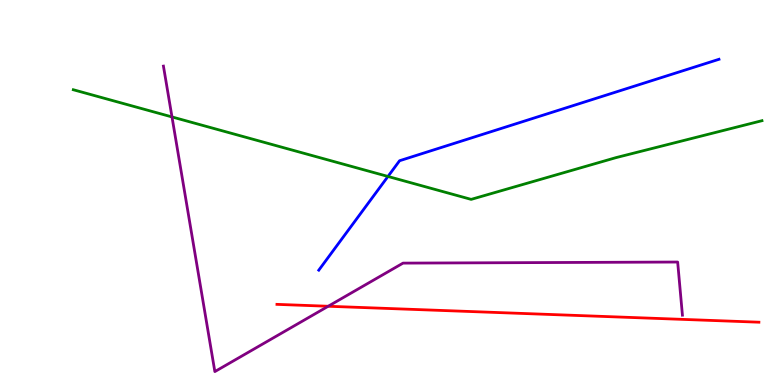[{'lines': ['blue', 'red'], 'intersections': []}, {'lines': ['green', 'red'], 'intersections': []}, {'lines': ['purple', 'red'], 'intersections': [{'x': 4.23, 'y': 2.05}]}, {'lines': ['blue', 'green'], 'intersections': [{'x': 5.01, 'y': 5.42}]}, {'lines': ['blue', 'purple'], 'intersections': []}, {'lines': ['green', 'purple'], 'intersections': [{'x': 2.22, 'y': 6.96}]}]